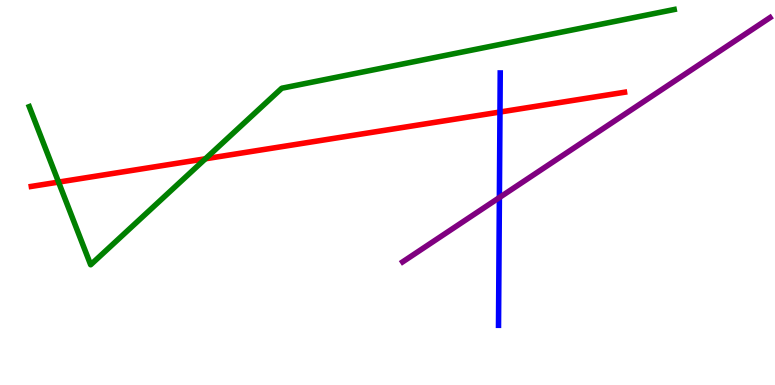[{'lines': ['blue', 'red'], 'intersections': [{'x': 6.45, 'y': 7.09}]}, {'lines': ['green', 'red'], 'intersections': [{'x': 0.756, 'y': 5.27}, {'x': 2.65, 'y': 5.88}]}, {'lines': ['purple', 'red'], 'intersections': []}, {'lines': ['blue', 'green'], 'intersections': []}, {'lines': ['blue', 'purple'], 'intersections': [{'x': 6.44, 'y': 4.87}]}, {'lines': ['green', 'purple'], 'intersections': []}]